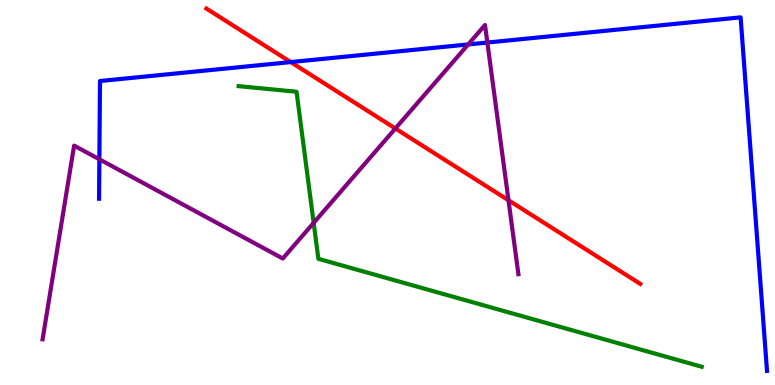[{'lines': ['blue', 'red'], 'intersections': [{'x': 3.75, 'y': 8.39}]}, {'lines': ['green', 'red'], 'intersections': []}, {'lines': ['purple', 'red'], 'intersections': [{'x': 5.1, 'y': 6.66}, {'x': 6.56, 'y': 4.8}]}, {'lines': ['blue', 'green'], 'intersections': []}, {'lines': ['blue', 'purple'], 'intersections': [{'x': 1.28, 'y': 5.86}, {'x': 6.04, 'y': 8.85}, {'x': 6.29, 'y': 8.9}]}, {'lines': ['green', 'purple'], 'intersections': [{'x': 4.05, 'y': 4.21}]}]